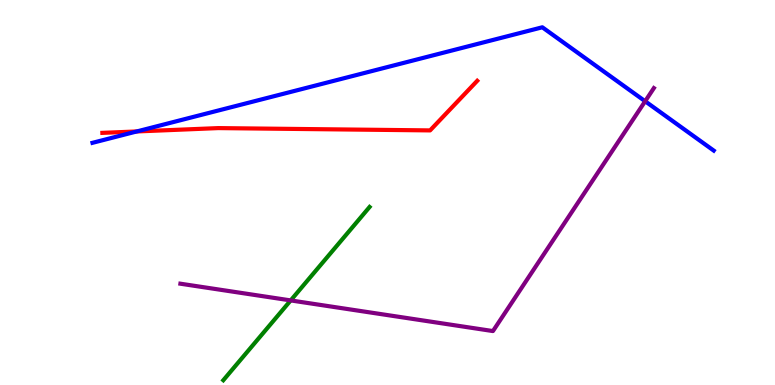[{'lines': ['blue', 'red'], 'intersections': [{'x': 1.76, 'y': 6.59}]}, {'lines': ['green', 'red'], 'intersections': []}, {'lines': ['purple', 'red'], 'intersections': []}, {'lines': ['blue', 'green'], 'intersections': []}, {'lines': ['blue', 'purple'], 'intersections': [{'x': 8.32, 'y': 7.37}]}, {'lines': ['green', 'purple'], 'intersections': [{'x': 3.75, 'y': 2.2}]}]